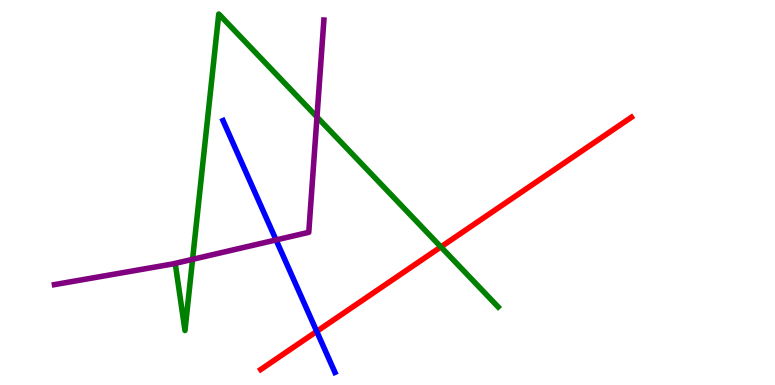[{'lines': ['blue', 'red'], 'intersections': [{'x': 4.09, 'y': 1.39}]}, {'lines': ['green', 'red'], 'intersections': [{'x': 5.69, 'y': 3.59}]}, {'lines': ['purple', 'red'], 'intersections': []}, {'lines': ['blue', 'green'], 'intersections': []}, {'lines': ['blue', 'purple'], 'intersections': [{'x': 3.56, 'y': 3.77}]}, {'lines': ['green', 'purple'], 'intersections': [{'x': 2.48, 'y': 3.26}, {'x': 4.09, 'y': 6.96}]}]